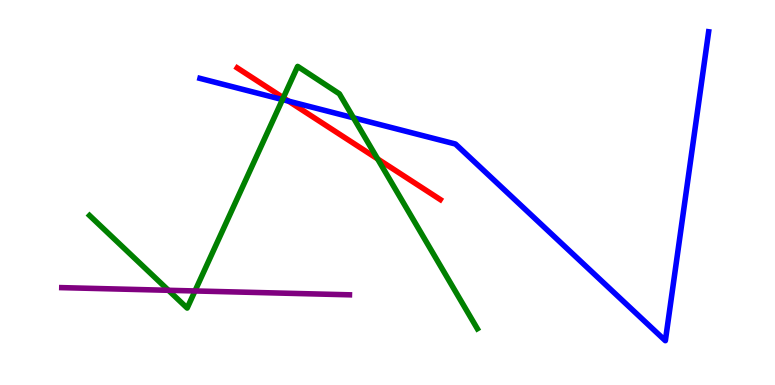[{'lines': ['blue', 'red'], 'intersections': [{'x': 3.72, 'y': 7.37}]}, {'lines': ['green', 'red'], 'intersections': [{'x': 3.66, 'y': 7.46}, {'x': 4.87, 'y': 5.87}]}, {'lines': ['purple', 'red'], 'intersections': []}, {'lines': ['blue', 'green'], 'intersections': [{'x': 3.64, 'y': 7.41}, {'x': 4.56, 'y': 6.94}]}, {'lines': ['blue', 'purple'], 'intersections': []}, {'lines': ['green', 'purple'], 'intersections': [{'x': 2.17, 'y': 2.46}, {'x': 2.52, 'y': 2.44}]}]